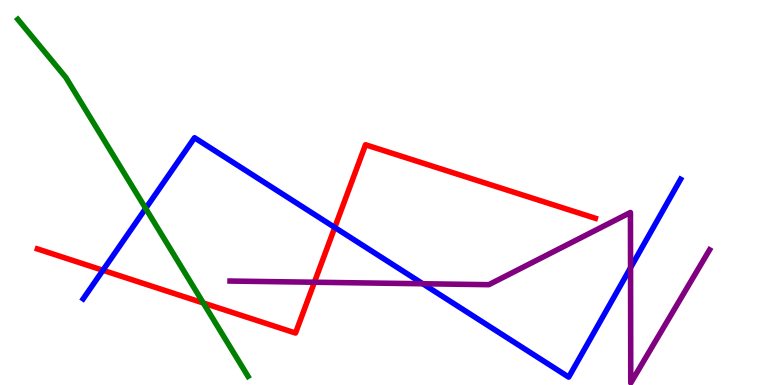[{'lines': ['blue', 'red'], 'intersections': [{'x': 1.33, 'y': 2.98}, {'x': 4.32, 'y': 4.09}]}, {'lines': ['green', 'red'], 'intersections': [{'x': 2.62, 'y': 2.13}]}, {'lines': ['purple', 'red'], 'intersections': [{'x': 4.06, 'y': 2.67}]}, {'lines': ['blue', 'green'], 'intersections': [{'x': 1.88, 'y': 4.59}]}, {'lines': ['blue', 'purple'], 'intersections': [{'x': 5.46, 'y': 2.63}, {'x': 8.14, 'y': 3.05}]}, {'lines': ['green', 'purple'], 'intersections': []}]